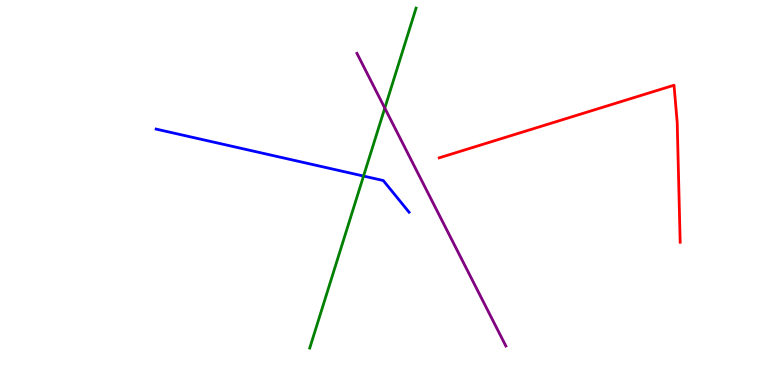[{'lines': ['blue', 'red'], 'intersections': []}, {'lines': ['green', 'red'], 'intersections': []}, {'lines': ['purple', 'red'], 'intersections': []}, {'lines': ['blue', 'green'], 'intersections': [{'x': 4.69, 'y': 5.43}]}, {'lines': ['blue', 'purple'], 'intersections': []}, {'lines': ['green', 'purple'], 'intersections': [{'x': 4.97, 'y': 7.19}]}]